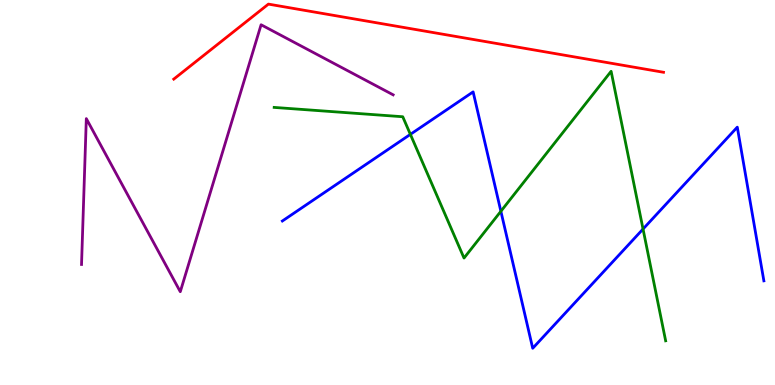[{'lines': ['blue', 'red'], 'intersections': []}, {'lines': ['green', 'red'], 'intersections': []}, {'lines': ['purple', 'red'], 'intersections': []}, {'lines': ['blue', 'green'], 'intersections': [{'x': 5.3, 'y': 6.51}, {'x': 6.46, 'y': 4.51}, {'x': 8.3, 'y': 4.05}]}, {'lines': ['blue', 'purple'], 'intersections': []}, {'lines': ['green', 'purple'], 'intersections': []}]